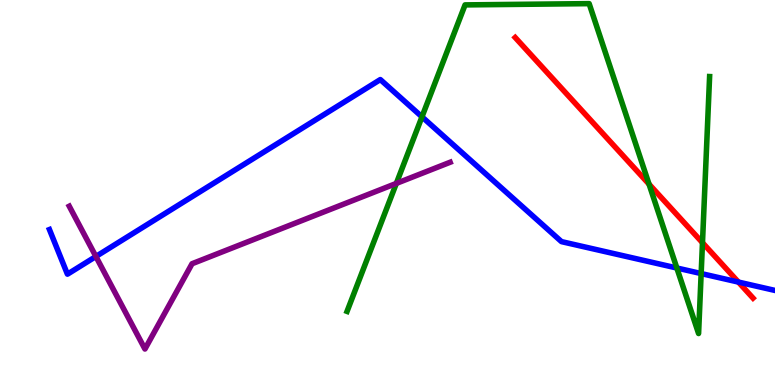[{'lines': ['blue', 'red'], 'intersections': [{'x': 9.53, 'y': 2.67}]}, {'lines': ['green', 'red'], 'intersections': [{'x': 8.37, 'y': 5.22}, {'x': 9.06, 'y': 3.7}]}, {'lines': ['purple', 'red'], 'intersections': []}, {'lines': ['blue', 'green'], 'intersections': [{'x': 5.44, 'y': 6.97}, {'x': 8.73, 'y': 3.04}, {'x': 9.05, 'y': 2.89}]}, {'lines': ['blue', 'purple'], 'intersections': [{'x': 1.24, 'y': 3.34}]}, {'lines': ['green', 'purple'], 'intersections': [{'x': 5.11, 'y': 5.24}]}]